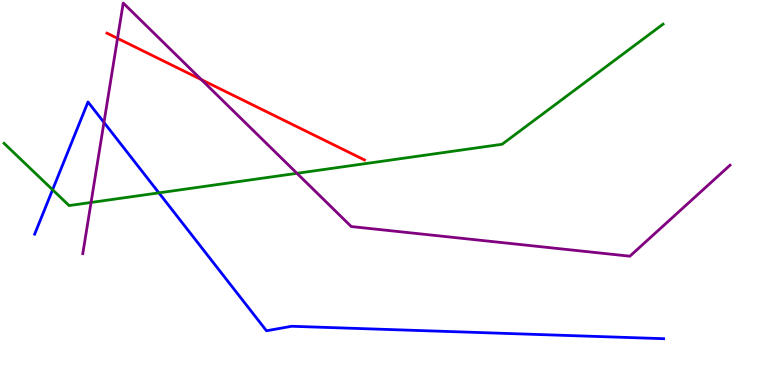[{'lines': ['blue', 'red'], 'intersections': []}, {'lines': ['green', 'red'], 'intersections': []}, {'lines': ['purple', 'red'], 'intersections': [{'x': 1.52, 'y': 9.0}, {'x': 2.6, 'y': 7.93}]}, {'lines': ['blue', 'green'], 'intersections': [{'x': 0.678, 'y': 5.07}, {'x': 2.05, 'y': 4.99}]}, {'lines': ['blue', 'purple'], 'intersections': [{'x': 1.34, 'y': 6.82}]}, {'lines': ['green', 'purple'], 'intersections': [{'x': 1.17, 'y': 4.74}, {'x': 3.83, 'y': 5.5}]}]